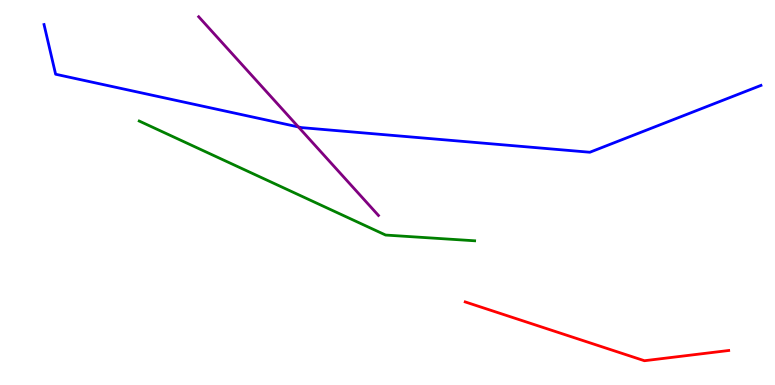[{'lines': ['blue', 'red'], 'intersections': []}, {'lines': ['green', 'red'], 'intersections': []}, {'lines': ['purple', 'red'], 'intersections': []}, {'lines': ['blue', 'green'], 'intersections': []}, {'lines': ['blue', 'purple'], 'intersections': [{'x': 3.85, 'y': 6.7}]}, {'lines': ['green', 'purple'], 'intersections': []}]